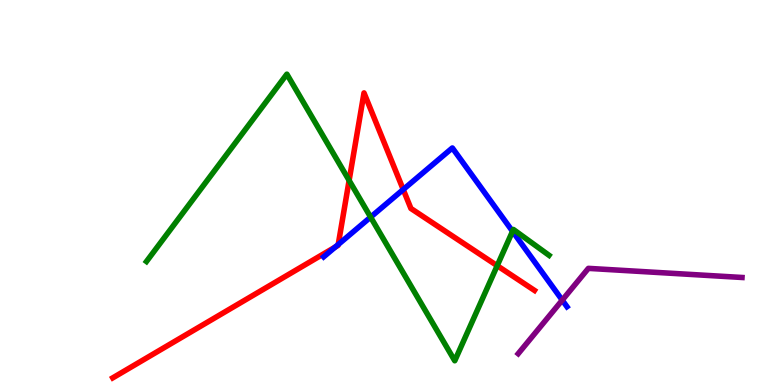[{'lines': ['blue', 'red'], 'intersections': [{'x': 4.33, 'y': 3.58}, {'x': 4.36, 'y': 3.65}, {'x': 5.2, 'y': 5.08}]}, {'lines': ['green', 'red'], 'intersections': [{'x': 4.5, 'y': 5.31}, {'x': 6.42, 'y': 3.1}]}, {'lines': ['purple', 'red'], 'intersections': []}, {'lines': ['blue', 'green'], 'intersections': [{'x': 4.78, 'y': 4.36}, {'x': 6.61, 'y': 3.99}]}, {'lines': ['blue', 'purple'], 'intersections': [{'x': 7.25, 'y': 2.2}]}, {'lines': ['green', 'purple'], 'intersections': []}]